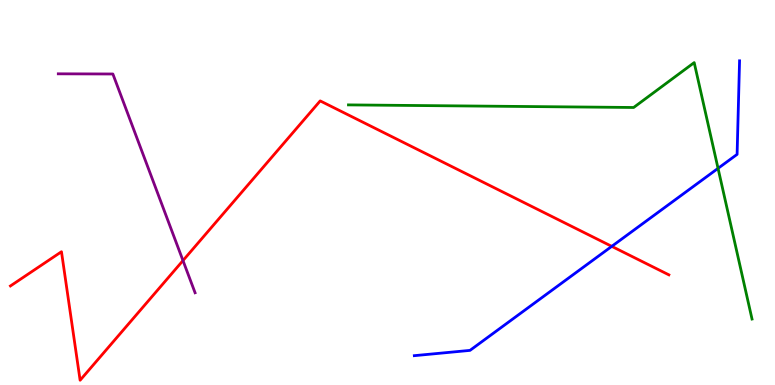[{'lines': ['blue', 'red'], 'intersections': [{'x': 7.89, 'y': 3.6}]}, {'lines': ['green', 'red'], 'intersections': []}, {'lines': ['purple', 'red'], 'intersections': [{'x': 2.36, 'y': 3.23}]}, {'lines': ['blue', 'green'], 'intersections': [{'x': 9.27, 'y': 5.63}]}, {'lines': ['blue', 'purple'], 'intersections': []}, {'lines': ['green', 'purple'], 'intersections': []}]